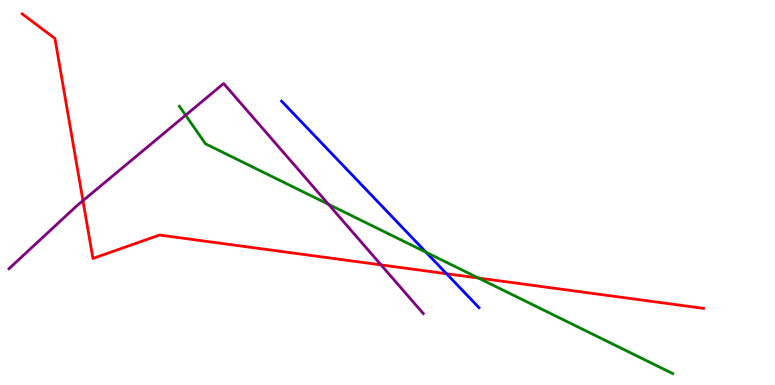[{'lines': ['blue', 'red'], 'intersections': [{'x': 5.76, 'y': 2.89}]}, {'lines': ['green', 'red'], 'intersections': [{'x': 6.17, 'y': 2.78}]}, {'lines': ['purple', 'red'], 'intersections': [{'x': 1.07, 'y': 4.79}, {'x': 4.92, 'y': 3.12}]}, {'lines': ['blue', 'green'], 'intersections': [{'x': 5.5, 'y': 3.45}]}, {'lines': ['blue', 'purple'], 'intersections': []}, {'lines': ['green', 'purple'], 'intersections': [{'x': 2.4, 'y': 7.01}, {'x': 4.24, 'y': 4.69}]}]